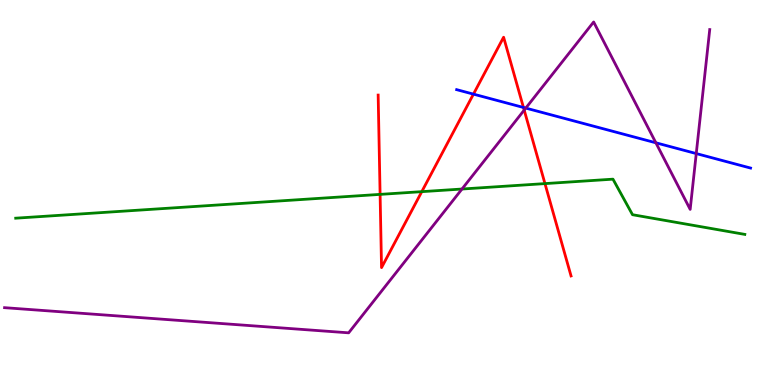[{'lines': ['blue', 'red'], 'intersections': [{'x': 6.11, 'y': 7.56}, {'x': 6.75, 'y': 7.21}]}, {'lines': ['green', 'red'], 'intersections': [{'x': 4.9, 'y': 4.95}, {'x': 5.44, 'y': 5.02}, {'x': 7.03, 'y': 5.23}]}, {'lines': ['purple', 'red'], 'intersections': [{'x': 6.76, 'y': 7.14}]}, {'lines': ['blue', 'green'], 'intersections': []}, {'lines': ['blue', 'purple'], 'intersections': [{'x': 6.78, 'y': 7.19}, {'x': 8.46, 'y': 6.29}, {'x': 8.98, 'y': 6.01}]}, {'lines': ['green', 'purple'], 'intersections': [{'x': 5.96, 'y': 5.09}]}]